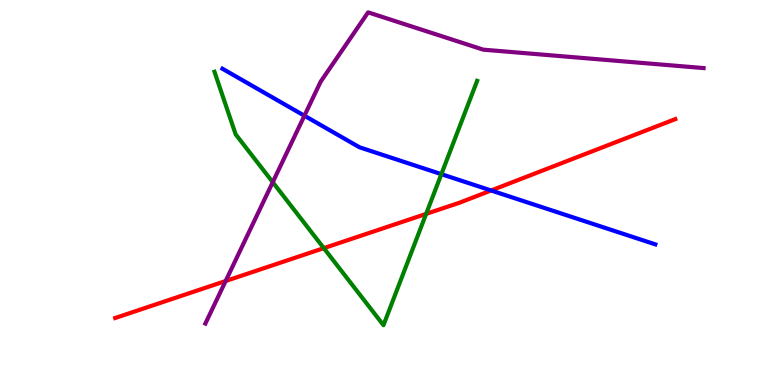[{'lines': ['blue', 'red'], 'intersections': [{'x': 6.34, 'y': 5.05}]}, {'lines': ['green', 'red'], 'intersections': [{'x': 4.18, 'y': 3.55}, {'x': 5.5, 'y': 4.44}]}, {'lines': ['purple', 'red'], 'intersections': [{'x': 2.91, 'y': 2.7}]}, {'lines': ['blue', 'green'], 'intersections': [{'x': 5.7, 'y': 5.48}]}, {'lines': ['blue', 'purple'], 'intersections': [{'x': 3.93, 'y': 6.99}]}, {'lines': ['green', 'purple'], 'intersections': [{'x': 3.52, 'y': 5.27}]}]